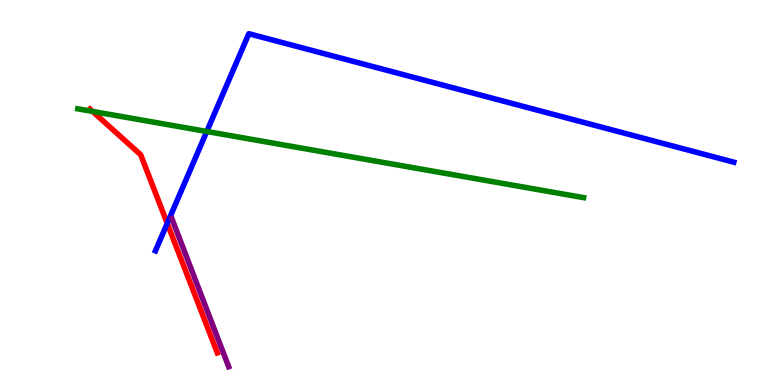[{'lines': ['blue', 'red'], 'intersections': [{'x': 2.16, 'y': 4.2}]}, {'lines': ['green', 'red'], 'intersections': [{'x': 1.19, 'y': 7.11}]}, {'lines': ['purple', 'red'], 'intersections': []}, {'lines': ['blue', 'green'], 'intersections': [{'x': 2.67, 'y': 6.58}]}, {'lines': ['blue', 'purple'], 'intersections': []}, {'lines': ['green', 'purple'], 'intersections': []}]